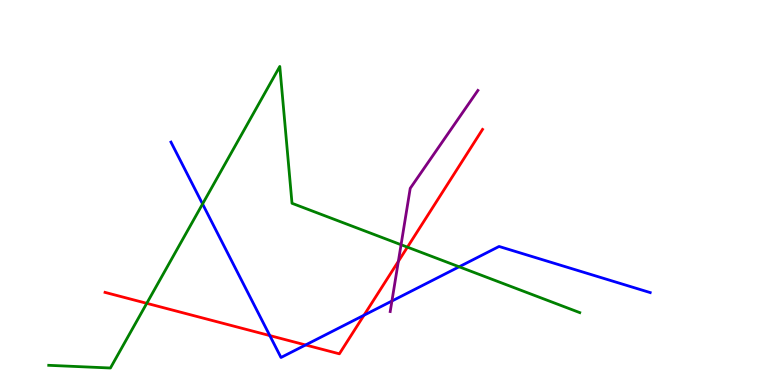[{'lines': ['blue', 'red'], 'intersections': [{'x': 3.48, 'y': 1.28}, {'x': 3.94, 'y': 1.04}, {'x': 4.7, 'y': 1.81}]}, {'lines': ['green', 'red'], 'intersections': [{'x': 1.89, 'y': 2.12}, {'x': 5.26, 'y': 3.58}]}, {'lines': ['purple', 'red'], 'intersections': [{'x': 5.14, 'y': 3.21}]}, {'lines': ['blue', 'green'], 'intersections': [{'x': 2.61, 'y': 4.7}, {'x': 5.92, 'y': 3.07}]}, {'lines': ['blue', 'purple'], 'intersections': [{'x': 5.06, 'y': 2.18}]}, {'lines': ['green', 'purple'], 'intersections': [{'x': 5.18, 'y': 3.64}]}]